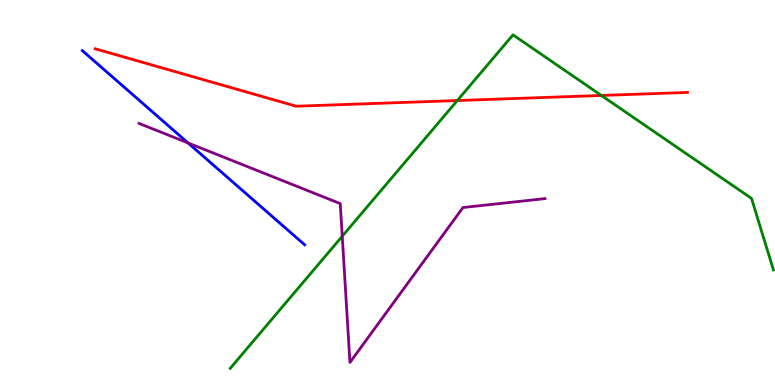[{'lines': ['blue', 'red'], 'intersections': []}, {'lines': ['green', 'red'], 'intersections': [{'x': 5.9, 'y': 7.39}, {'x': 7.76, 'y': 7.52}]}, {'lines': ['purple', 'red'], 'intersections': []}, {'lines': ['blue', 'green'], 'intersections': []}, {'lines': ['blue', 'purple'], 'intersections': [{'x': 2.43, 'y': 6.29}]}, {'lines': ['green', 'purple'], 'intersections': [{'x': 4.42, 'y': 3.86}]}]